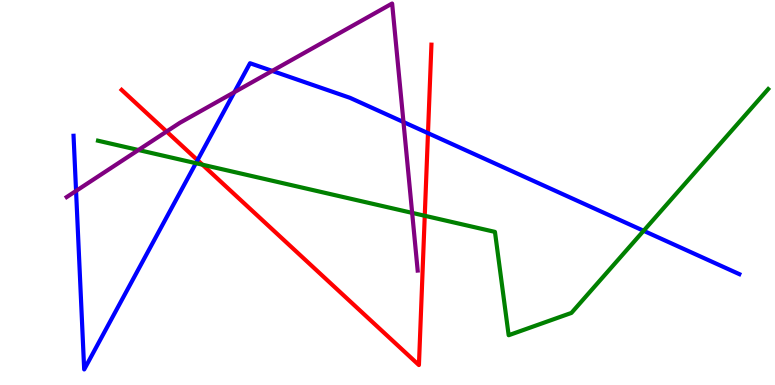[{'lines': ['blue', 'red'], 'intersections': [{'x': 2.55, 'y': 5.84}, {'x': 5.52, 'y': 6.54}]}, {'lines': ['green', 'red'], 'intersections': [{'x': 2.61, 'y': 5.72}, {'x': 5.48, 'y': 4.4}]}, {'lines': ['purple', 'red'], 'intersections': [{'x': 2.15, 'y': 6.58}]}, {'lines': ['blue', 'green'], 'intersections': [{'x': 2.53, 'y': 5.76}, {'x': 8.3, 'y': 4.01}]}, {'lines': ['blue', 'purple'], 'intersections': [{'x': 0.981, 'y': 5.04}, {'x': 3.02, 'y': 7.61}, {'x': 3.51, 'y': 8.16}, {'x': 5.21, 'y': 6.83}]}, {'lines': ['green', 'purple'], 'intersections': [{'x': 1.79, 'y': 6.1}, {'x': 5.32, 'y': 4.47}]}]